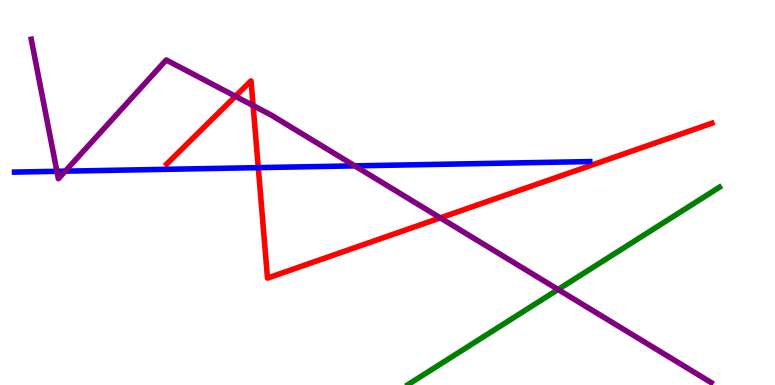[{'lines': ['blue', 'red'], 'intersections': [{'x': 3.33, 'y': 5.65}]}, {'lines': ['green', 'red'], 'intersections': []}, {'lines': ['purple', 'red'], 'intersections': [{'x': 3.04, 'y': 7.5}, {'x': 3.27, 'y': 7.26}, {'x': 5.68, 'y': 4.34}]}, {'lines': ['blue', 'green'], 'intersections': []}, {'lines': ['blue', 'purple'], 'intersections': [{'x': 0.734, 'y': 5.55}, {'x': 0.842, 'y': 5.55}, {'x': 4.58, 'y': 5.69}]}, {'lines': ['green', 'purple'], 'intersections': [{'x': 7.2, 'y': 2.48}]}]